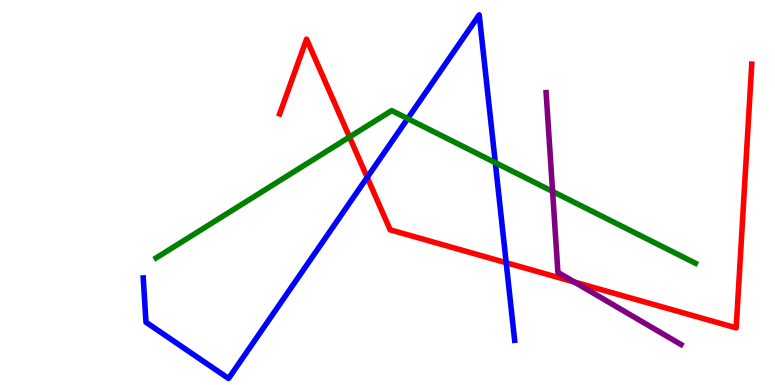[{'lines': ['blue', 'red'], 'intersections': [{'x': 4.74, 'y': 5.39}, {'x': 6.53, 'y': 3.18}]}, {'lines': ['green', 'red'], 'intersections': [{'x': 4.51, 'y': 6.44}]}, {'lines': ['purple', 'red'], 'intersections': [{'x': 7.41, 'y': 2.67}]}, {'lines': ['blue', 'green'], 'intersections': [{'x': 5.26, 'y': 6.92}, {'x': 6.39, 'y': 5.78}]}, {'lines': ['blue', 'purple'], 'intersections': []}, {'lines': ['green', 'purple'], 'intersections': [{'x': 7.13, 'y': 5.03}]}]